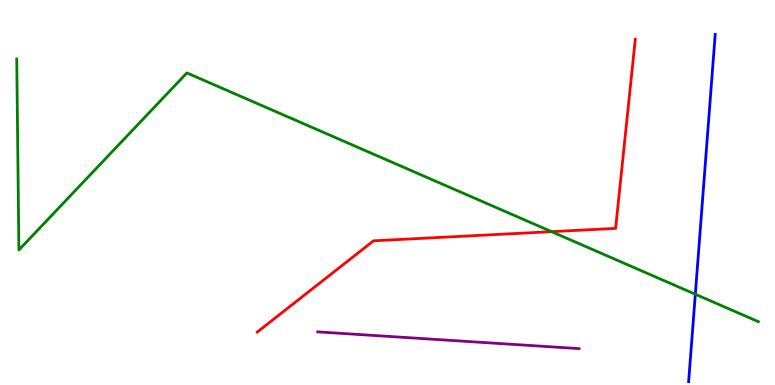[{'lines': ['blue', 'red'], 'intersections': []}, {'lines': ['green', 'red'], 'intersections': [{'x': 7.12, 'y': 3.98}]}, {'lines': ['purple', 'red'], 'intersections': []}, {'lines': ['blue', 'green'], 'intersections': [{'x': 8.97, 'y': 2.36}]}, {'lines': ['blue', 'purple'], 'intersections': []}, {'lines': ['green', 'purple'], 'intersections': []}]